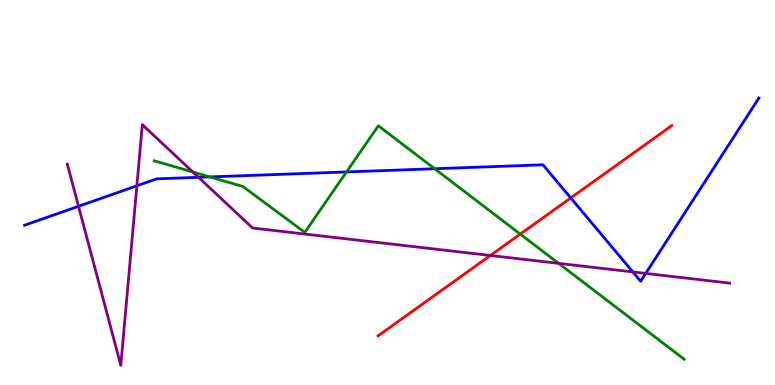[{'lines': ['blue', 'red'], 'intersections': [{'x': 7.36, 'y': 4.86}]}, {'lines': ['green', 'red'], 'intersections': [{'x': 6.71, 'y': 3.92}]}, {'lines': ['purple', 'red'], 'intersections': [{'x': 6.33, 'y': 3.36}]}, {'lines': ['blue', 'green'], 'intersections': [{'x': 2.71, 'y': 5.4}, {'x': 4.47, 'y': 5.53}, {'x': 5.61, 'y': 5.62}]}, {'lines': ['blue', 'purple'], 'intersections': [{'x': 1.01, 'y': 4.64}, {'x': 1.77, 'y': 5.17}, {'x': 2.56, 'y': 5.39}, {'x': 8.17, 'y': 2.94}, {'x': 8.33, 'y': 2.9}]}, {'lines': ['green', 'purple'], 'intersections': [{'x': 2.49, 'y': 5.53}, {'x': 7.21, 'y': 3.16}]}]